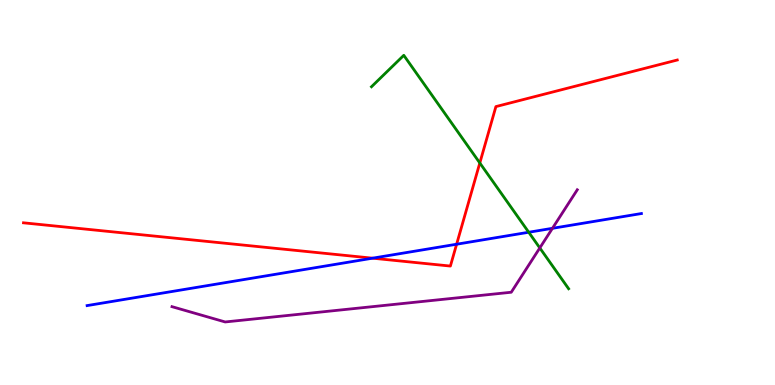[{'lines': ['blue', 'red'], 'intersections': [{'x': 4.81, 'y': 3.29}, {'x': 5.89, 'y': 3.66}]}, {'lines': ['green', 'red'], 'intersections': [{'x': 6.19, 'y': 5.77}]}, {'lines': ['purple', 'red'], 'intersections': []}, {'lines': ['blue', 'green'], 'intersections': [{'x': 6.82, 'y': 3.97}]}, {'lines': ['blue', 'purple'], 'intersections': [{'x': 7.13, 'y': 4.07}]}, {'lines': ['green', 'purple'], 'intersections': [{'x': 6.97, 'y': 3.56}]}]